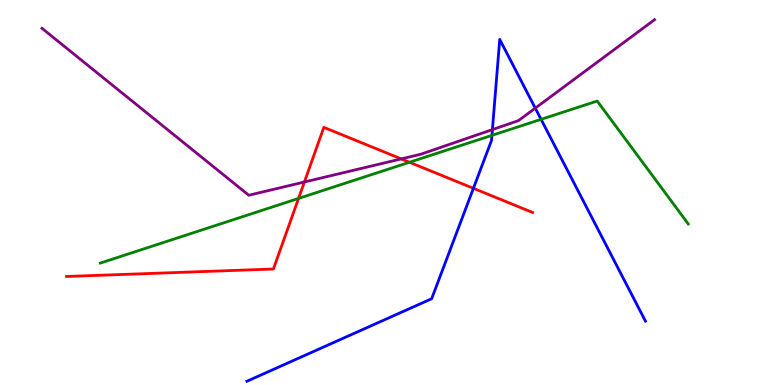[{'lines': ['blue', 'red'], 'intersections': [{'x': 6.11, 'y': 5.11}]}, {'lines': ['green', 'red'], 'intersections': [{'x': 3.85, 'y': 4.85}, {'x': 5.28, 'y': 5.79}]}, {'lines': ['purple', 'red'], 'intersections': [{'x': 3.93, 'y': 5.27}, {'x': 5.18, 'y': 5.87}]}, {'lines': ['blue', 'green'], 'intersections': [{'x': 6.35, 'y': 6.48}, {'x': 6.98, 'y': 6.9}]}, {'lines': ['blue', 'purple'], 'intersections': [{'x': 6.35, 'y': 6.63}, {'x': 6.91, 'y': 7.19}]}, {'lines': ['green', 'purple'], 'intersections': []}]